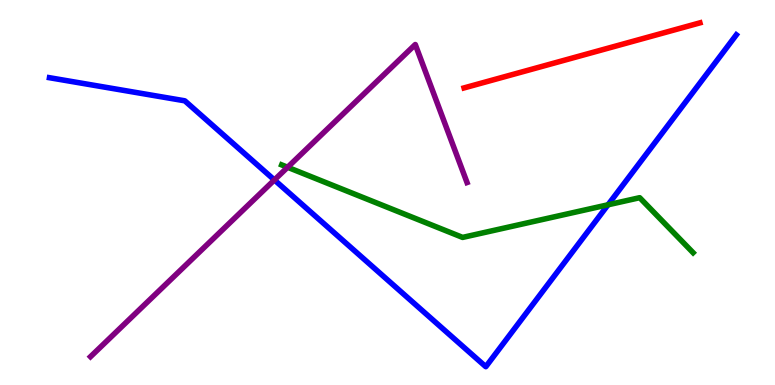[{'lines': ['blue', 'red'], 'intersections': []}, {'lines': ['green', 'red'], 'intersections': []}, {'lines': ['purple', 'red'], 'intersections': []}, {'lines': ['blue', 'green'], 'intersections': [{'x': 7.85, 'y': 4.68}]}, {'lines': ['blue', 'purple'], 'intersections': [{'x': 3.54, 'y': 5.33}]}, {'lines': ['green', 'purple'], 'intersections': [{'x': 3.71, 'y': 5.66}]}]